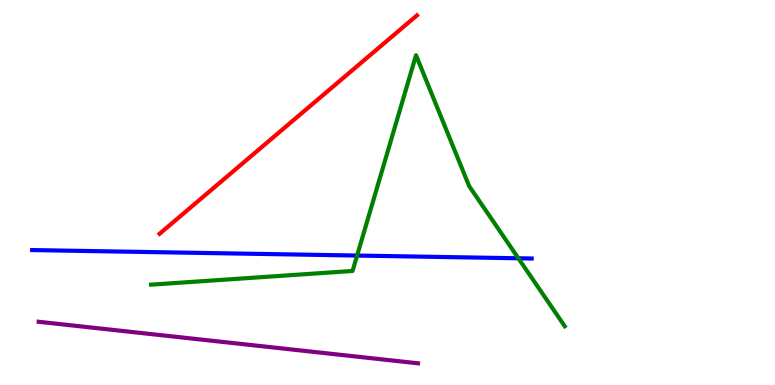[{'lines': ['blue', 'red'], 'intersections': []}, {'lines': ['green', 'red'], 'intersections': []}, {'lines': ['purple', 'red'], 'intersections': []}, {'lines': ['blue', 'green'], 'intersections': [{'x': 4.61, 'y': 3.36}, {'x': 6.69, 'y': 3.29}]}, {'lines': ['blue', 'purple'], 'intersections': []}, {'lines': ['green', 'purple'], 'intersections': []}]